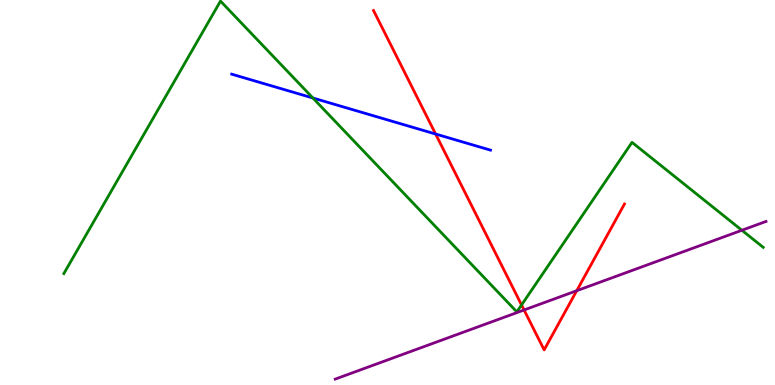[{'lines': ['blue', 'red'], 'intersections': [{'x': 5.62, 'y': 6.52}]}, {'lines': ['green', 'red'], 'intersections': [{'x': 6.73, 'y': 2.08}]}, {'lines': ['purple', 'red'], 'intersections': [{'x': 6.76, 'y': 1.95}, {'x': 7.44, 'y': 2.45}]}, {'lines': ['blue', 'green'], 'intersections': [{'x': 4.04, 'y': 7.45}]}, {'lines': ['blue', 'purple'], 'intersections': []}, {'lines': ['green', 'purple'], 'intersections': [{'x': 9.57, 'y': 4.02}]}]